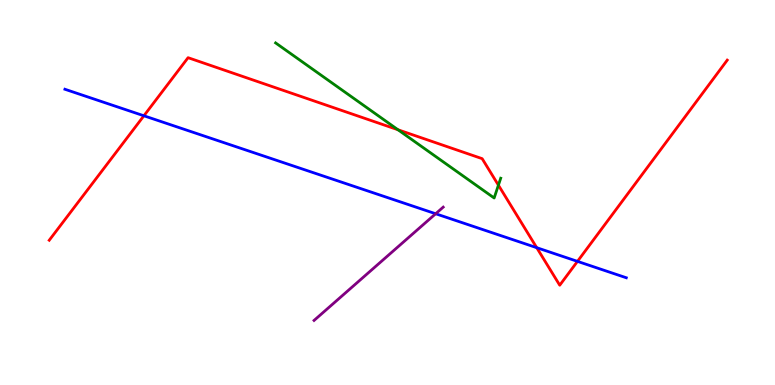[{'lines': ['blue', 'red'], 'intersections': [{'x': 1.86, 'y': 6.99}, {'x': 6.93, 'y': 3.57}, {'x': 7.45, 'y': 3.21}]}, {'lines': ['green', 'red'], 'intersections': [{'x': 5.14, 'y': 6.63}, {'x': 6.43, 'y': 5.19}]}, {'lines': ['purple', 'red'], 'intersections': []}, {'lines': ['blue', 'green'], 'intersections': []}, {'lines': ['blue', 'purple'], 'intersections': [{'x': 5.62, 'y': 4.45}]}, {'lines': ['green', 'purple'], 'intersections': []}]